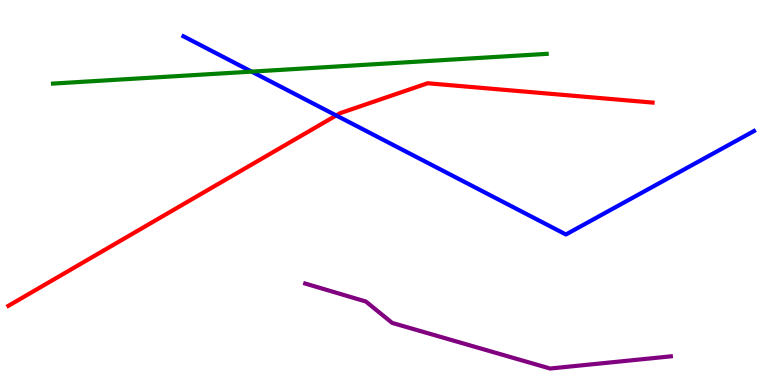[{'lines': ['blue', 'red'], 'intersections': [{'x': 4.34, 'y': 7.0}]}, {'lines': ['green', 'red'], 'intersections': []}, {'lines': ['purple', 'red'], 'intersections': []}, {'lines': ['blue', 'green'], 'intersections': [{'x': 3.25, 'y': 8.14}]}, {'lines': ['blue', 'purple'], 'intersections': []}, {'lines': ['green', 'purple'], 'intersections': []}]